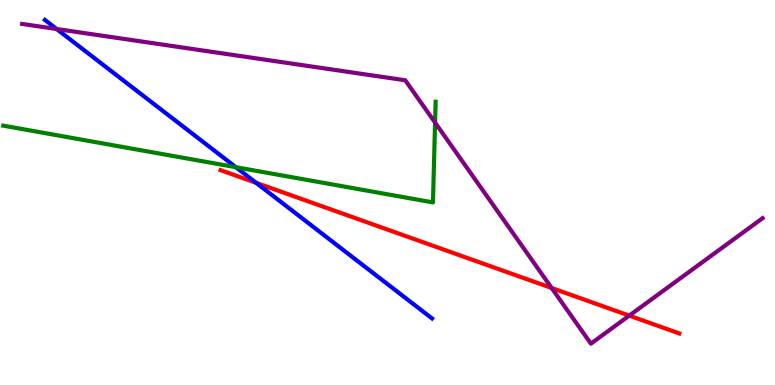[{'lines': ['blue', 'red'], 'intersections': [{'x': 3.31, 'y': 5.25}]}, {'lines': ['green', 'red'], 'intersections': []}, {'lines': ['purple', 'red'], 'intersections': [{'x': 7.12, 'y': 2.52}, {'x': 8.12, 'y': 1.8}]}, {'lines': ['blue', 'green'], 'intersections': [{'x': 3.04, 'y': 5.66}]}, {'lines': ['blue', 'purple'], 'intersections': [{'x': 0.731, 'y': 9.25}]}, {'lines': ['green', 'purple'], 'intersections': [{'x': 5.61, 'y': 6.82}]}]